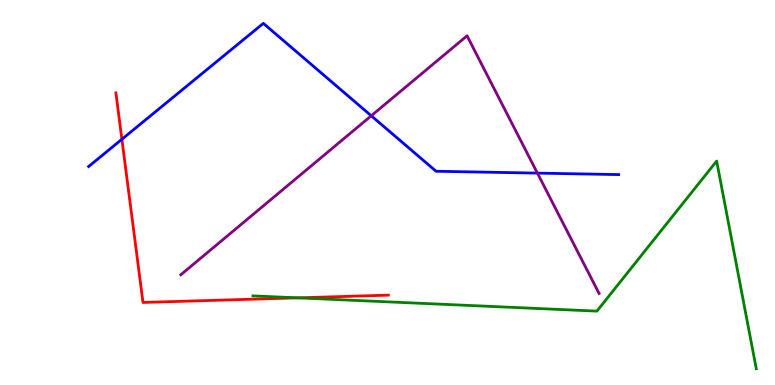[{'lines': ['blue', 'red'], 'intersections': [{'x': 1.57, 'y': 6.38}]}, {'lines': ['green', 'red'], 'intersections': [{'x': 3.84, 'y': 2.26}]}, {'lines': ['purple', 'red'], 'intersections': []}, {'lines': ['blue', 'green'], 'intersections': []}, {'lines': ['blue', 'purple'], 'intersections': [{'x': 4.79, 'y': 6.99}, {'x': 6.93, 'y': 5.5}]}, {'lines': ['green', 'purple'], 'intersections': []}]